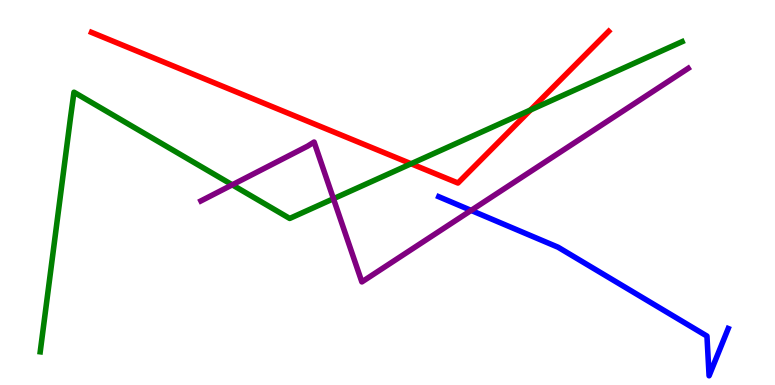[{'lines': ['blue', 'red'], 'intersections': []}, {'lines': ['green', 'red'], 'intersections': [{'x': 5.3, 'y': 5.75}, {'x': 6.85, 'y': 7.14}]}, {'lines': ['purple', 'red'], 'intersections': []}, {'lines': ['blue', 'green'], 'intersections': []}, {'lines': ['blue', 'purple'], 'intersections': [{'x': 6.08, 'y': 4.53}]}, {'lines': ['green', 'purple'], 'intersections': [{'x': 3.0, 'y': 5.2}, {'x': 4.3, 'y': 4.84}]}]